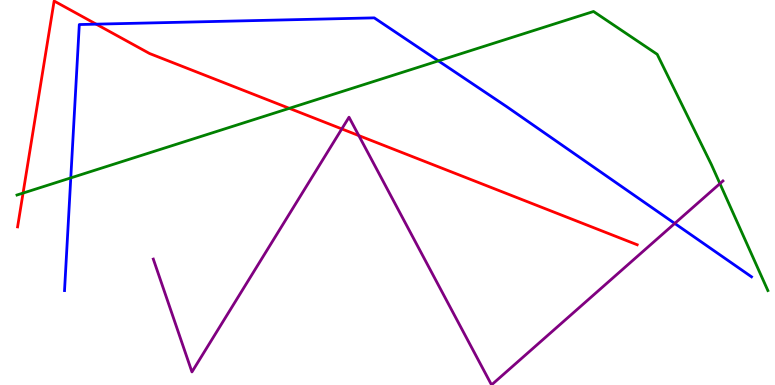[{'lines': ['blue', 'red'], 'intersections': [{'x': 1.24, 'y': 9.37}]}, {'lines': ['green', 'red'], 'intersections': [{'x': 0.297, 'y': 4.98}, {'x': 3.73, 'y': 7.19}]}, {'lines': ['purple', 'red'], 'intersections': [{'x': 4.41, 'y': 6.65}, {'x': 4.63, 'y': 6.48}]}, {'lines': ['blue', 'green'], 'intersections': [{'x': 0.913, 'y': 5.38}, {'x': 5.66, 'y': 8.42}]}, {'lines': ['blue', 'purple'], 'intersections': [{'x': 8.71, 'y': 4.2}]}, {'lines': ['green', 'purple'], 'intersections': [{'x': 9.29, 'y': 5.23}]}]